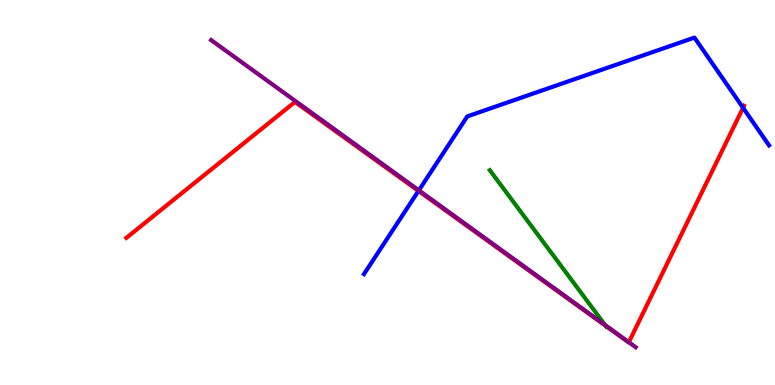[{'lines': ['blue', 'red'], 'intersections': [{'x': 5.4, 'y': 5.04}, {'x': 9.59, 'y': 7.2}]}, {'lines': ['green', 'red'], 'intersections': [{'x': 7.82, 'y': 1.54}]}, {'lines': ['purple', 'red'], 'intersections': [{'x': 8.11, 'y': 1.11}]}, {'lines': ['blue', 'green'], 'intersections': []}, {'lines': ['blue', 'purple'], 'intersections': [{'x': 5.4, 'y': 5.06}]}, {'lines': ['green', 'purple'], 'intersections': [{'x': 7.81, 'y': 1.56}]}]